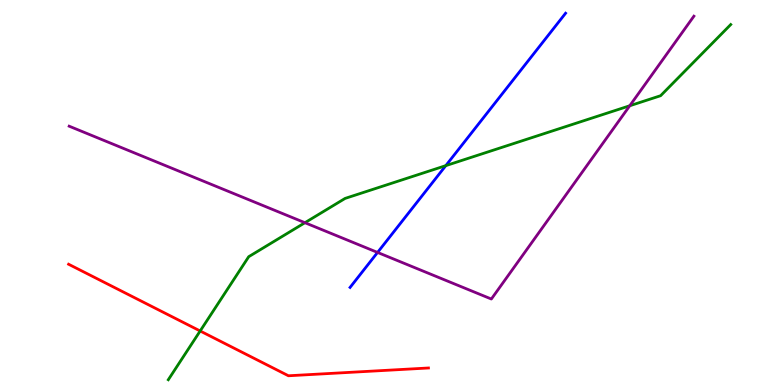[{'lines': ['blue', 'red'], 'intersections': []}, {'lines': ['green', 'red'], 'intersections': [{'x': 2.58, 'y': 1.4}]}, {'lines': ['purple', 'red'], 'intersections': []}, {'lines': ['blue', 'green'], 'intersections': [{'x': 5.75, 'y': 5.7}]}, {'lines': ['blue', 'purple'], 'intersections': [{'x': 4.87, 'y': 3.44}]}, {'lines': ['green', 'purple'], 'intersections': [{'x': 3.93, 'y': 4.22}, {'x': 8.13, 'y': 7.25}]}]